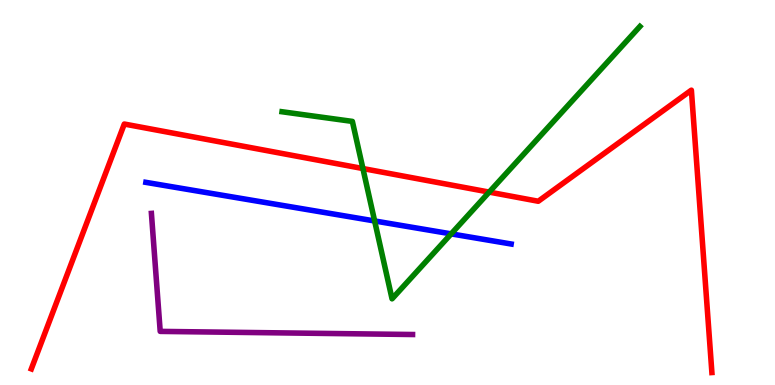[{'lines': ['blue', 'red'], 'intersections': []}, {'lines': ['green', 'red'], 'intersections': [{'x': 4.68, 'y': 5.62}, {'x': 6.31, 'y': 5.01}]}, {'lines': ['purple', 'red'], 'intersections': []}, {'lines': ['blue', 'green'], 'intersections': [{'x': 4.83, 'y': 4.26}, {'x': 5.82, 'y': 3.93}]}, {'lines': ['blue', 'purple'], 'intersections': []}, {'lines': ['green', 'purple'], 'intersections': []}]